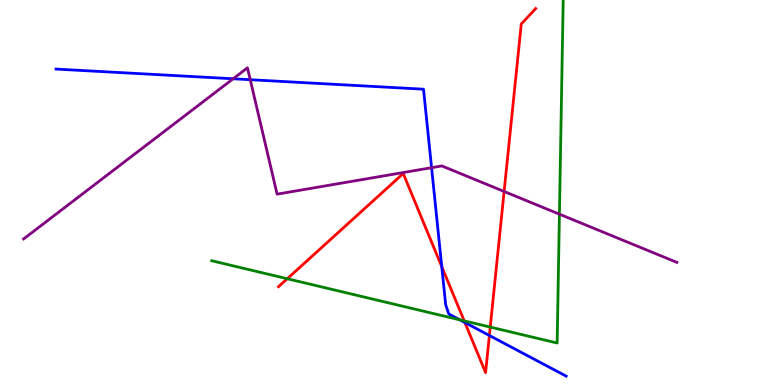[{'lines': ['blue', 'red'], 'intersections': [{'x': 5.7, 'y': 3.07}, {'x': 6.0, 'y': 1.62}, {'x': 6.31, 'y': 1.29}]}, {'lines': ['green', 'red'], 'intersections': [{'x': 3.71, 'y': 2.76}, {'x': 5.99, 'y': 1.67}, {'x': 6.33, 'y': 1.5}]}, {'lines': ['purple', 'red'], 'intersections': [{'x': 6.5, 'y': 5.03}]}, {'lines': ['blue', 'green'], 'intersections': [{'x': 5.93, 'y': 1.69}]}, {'lines': ['blue', 'purple'], 'intersections': [{'x': 3.01, 'y': 7.95}, {'x': 3.23, 'y': 7.93}, {'x': 5.57, 'y': 5.64}]}, {'lines': ['green', 'purple'], 'intersections': [{'x': 7.22, 'y': 4.44}]}]